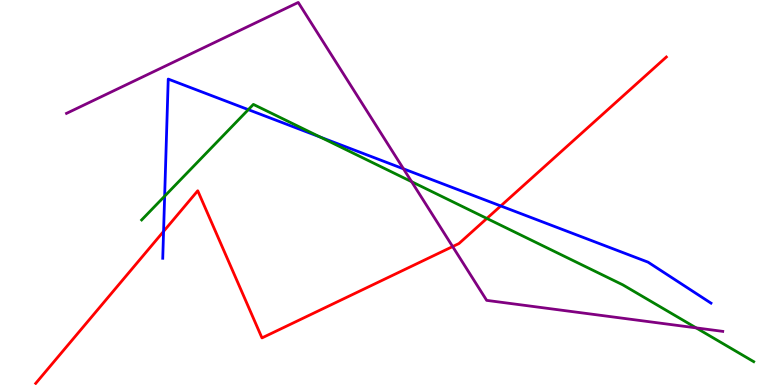[{'lines': ['blue', 'red'], 'intersections': [{'x': 2.11, 'y': 3.99}, {'x': 6.46, 'y': 4.65}]}, {'lines': ['green', 'red'], 'intersections': [{'x': 6.28, 'y': 4.33}]}, {'lines': ['purple', 'red'], 'intersections': [{'x': 5.84, 'y': 3.6}]}, {'lines': ['blue', 'green'], 'intersections': [{'x': 2.12, 'y': 4.9}, {'x': 3.2, 'y': 7.15}, {'x': 4.13, 'y': 6.44}]}, {'lines': ['blue', 'purple'], 'intersections': [{'x': 5.21, 'y': 5.61}]}, {'lines': ['green', 'purple'], 'intersections': [{'x': 5.31, 'y': 5.28}, {'x': 8.98, 'y': 1.48}]}]